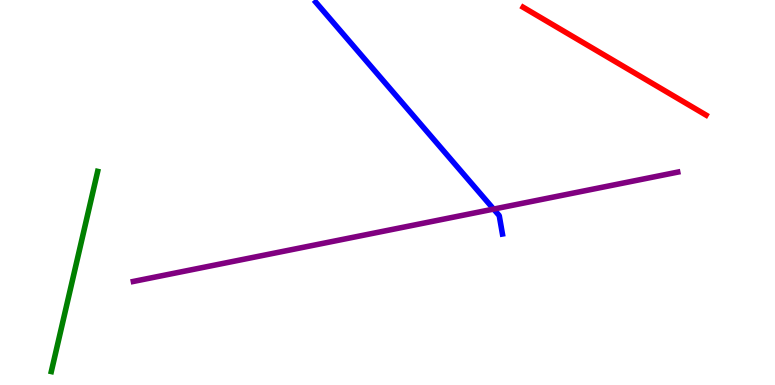[{'lines': ['blue', 'red'], 'intersections': []}, {'lines': ['green', 'red'], 'intersections': []}, {'lines': ['purple', 'red'], 'intersections': []}, {'lines': ['blue', 'green'], 'intersections': []}, {'lines': ['blue', 'purple'], 'intersections': [{'x': 6.37, 'y': 4.57}]}, {'lines': ['green', 'purple'], 'intersections': []}]